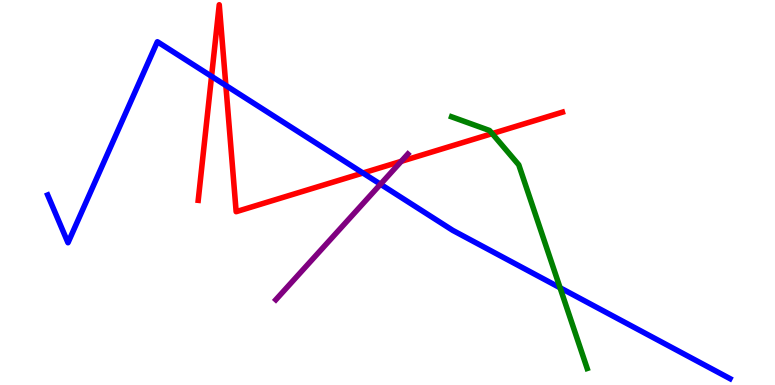[{'lines': ['blue', 'red'], 'intersections': [{'x': 2.73, 'y': 8.02}, {'x': 2.91, 'y': 7.78}, {'x': 4.68, 'y': 5.51}]}, {'lines': ['green', 'red'], 'intersections': [{'x': 6.35, 'y': 6.53}]}, {'lines': ['purple', 'red'], 'intersections': [{'x': 5.18, 'y': 5.81}]}, {'lines': ['blue', 'green'], 'intersections': [{'x': 7.23, 'y': 2.53}]}, {'lines': ['blue', 'purple'], 'intersections': [{'x': 4.91, 'y': 5.21}]}, {'lines': ['green', 'purple'], 'intersections': []}]